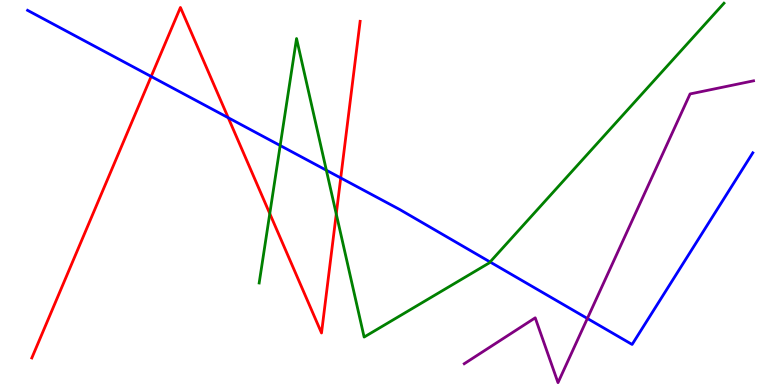[{'lines': ['blue', 'red'], 'intersections': [{'x': 1.95, 'y': 8.01}, {'x': 2.94, 'y': 6.94}, {'x': 4.4, 'y': 5.38}]}, {'lines': ['green', 'red'], 'intersections': [{'x': 3.48, 'y': 4.45}, {'x': 4.34, 'y': 4.44}]}, {'lines': ['purple', 'red'], 'intersections': []}, {'lines': ['blue', 'green'], 'intersections': [{'x': 3.62, 'y': 6.22}, {'x': 4.21, 'y': 5.58}, {'x': 6.32, 'y': 3.2}]}, {'lines': ['blue', 'purple'], 'intersections': [{'x': 7.58, 'y': 1.73}]}, {'lines': ['green', 'purple'], 'intersections': []}]